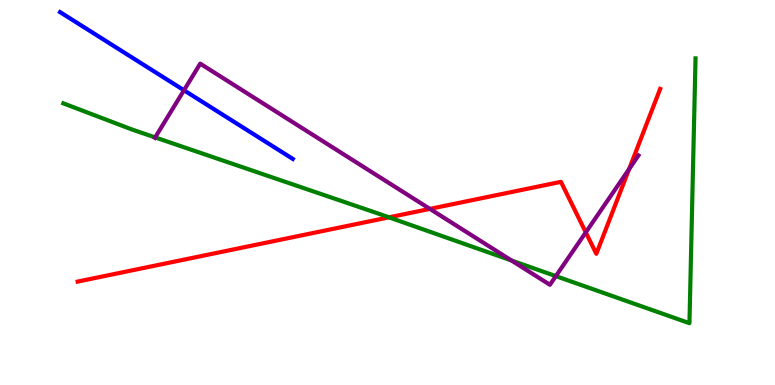[{'lines': ['blue', 'red'], 'intersections': []}, {'lines': ['green', 'red'], 'intersections': [{'x': 5.02, 'y': 4.36}]}, {'lines': ['purple', 'red'], 'intersections': [{'x': 5.55, 'y': 4.57}, {'x': 7.56, 'y': 3.96}, {'x': 8.12, 'y': 5.61}]}, {'lines': ['blue', 'green'], 'intersections': []}, {'lines': ['blue', 'purple'], 'intersections': [{'x': 2.37, 'y': 7.66}]}, {'lines': ['green', 'purple'], 'intersections': [{'x': 2.0, 'y': 6.43}, {'x': 6.6, 'y': 3.23}, {'x': 7.17, 'y': 2.83}]}]